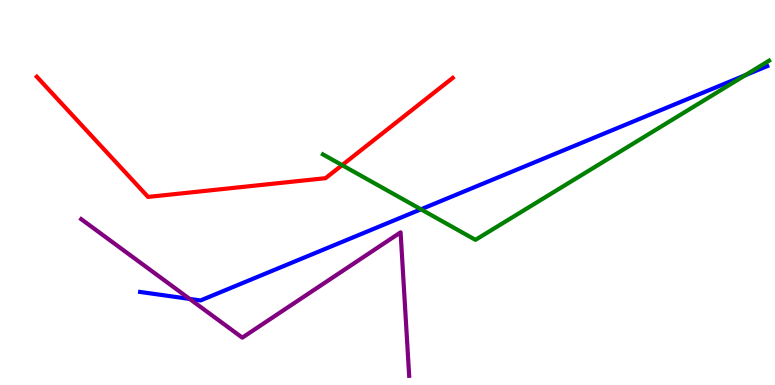[{'lines': ['blue', 'red'], 'intersections': []}, {'lines': ['green', 'red'], 'intersections': [{'x': 4.41, 'y': 5.71}]}, {'lines': ['purple', 'red'], 'intersections': []}, {'lines': ['blue', 'green'], 'intersections': [{'x': 5.43, 'y': 4.56}, {'x': 9.62, 'y': 8.05}]}, {'lines': ['blue', 'purple'], 'intersections': [{'x': 2.45, 'y': 2.24}]}, {'lines': ['green', 'purple'], 'intersections': []}]